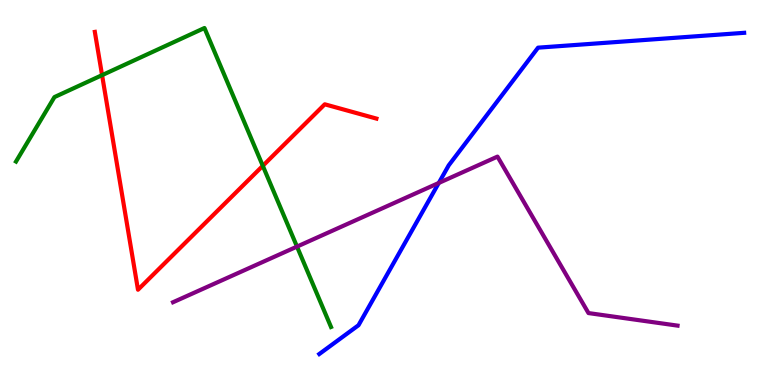[{'lines': ['blue', 'red'], 'intersections': []}, {'lines': ['green', 'red'], 'intersections': [{'x': 1.32, 'y': 8.05}, {'x': 3.39, 'y': 5.69}]}, {'lines': ['purple', 'red'], 'intersections': []}, {'lines': ['blue', 'green'], 'intersections': []}, {'lines': ['blue', 'purple'], 'intersections': [{'x': 5.66, 'y': 5.25}]}, {'lines': ['green', 'purple'], 'intersections': [{'x': 3.83, 'y': 3.59}]}]